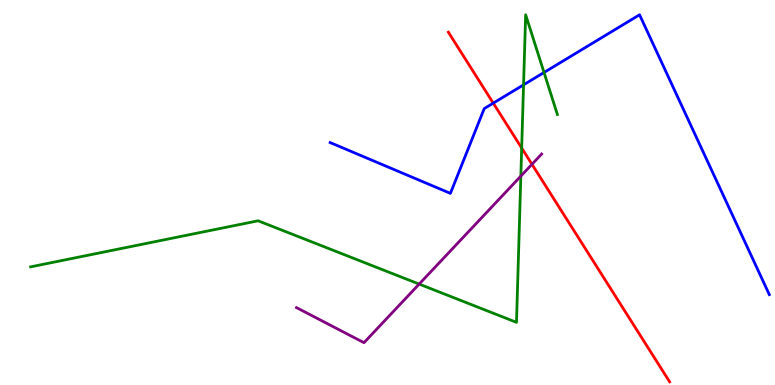[{'lines': ['blue', 'red'], 'intersections': [{'x': 6.36, 'y': 7.32}]}, {'lines': ['green', 'red'], 'intersections': [{'x': 6.73, 'y': 6.15}]}, {'lines': ['purple', 'red'], 'intersections': [{'x': 6.86, 'y': 5.73}]}, {'lines': ['blue', 'green'], 'intersections': [{'x': 6.76, 'y': 7.8}, {'x': 7.02, 'y': 8.12}]}, {'lines': ['blue', 'purple'], 'intersections': []}, {'lines': ['green', 'purple'], 'intersections': [{'x': 5.41, 'y': 2.62}, {'x': 6.72, 'y': 5.43}]}]